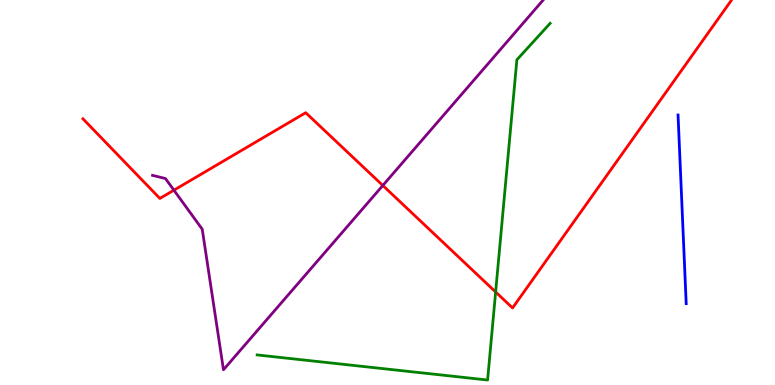[{'lines': ['blue', 'red'], 'intersections': []}, {'lines': ['green', 'red'], 'intersections': [{'x': 6.4, 'y': 2.42}]}, {'lines': ['purple', 'red'], 'intersections': [{'x': 2.24, 'y': 5.06}, {'x': 4.94, 'y': 5.18}]}, {'lines': ['blue', 'green'], 'intersections': []}, {'lines': ['blue', 'purple'], 'intersections': []}, {'lines': ['green', 'purple'], 'intersections': []}]